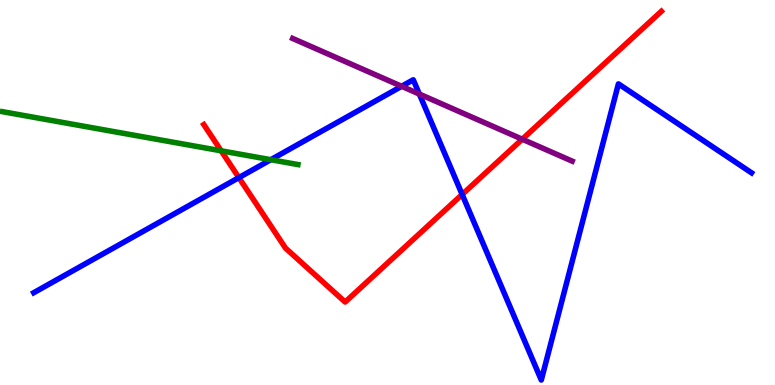[{'lines': ['blue', 'red'], 'intersections': [{'x': 3.08, 'y': 5.39}, {'x': 5.96, 'y': 4.95}]}, {'lines': ['green', 'red'], 'intersections': [{'x': 2.85, 'y': 6.08}]}, {'lines': ['purple', 'red'], 'intersections': [{'x': 6.74, 'y': 6.38}]}, {'lines': ['blue', 'green'], 'intersections': [{'x': 3.49, 'y': 5.85}]}, {'lines': ['blue', 'purple'], 'intersections': [{'x': 5.18, 'y': 7.76}, {'x': 5.41, 'y': 7.56}]}, {'lines': ['green', 'purple'], 'intersections': []}]